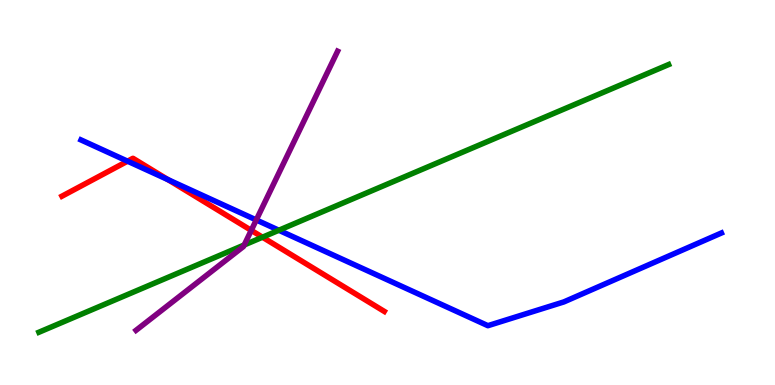[{'lines': ['blue', 'red'], 'intersections': [{'x': 1.65, 'y': 5.81}, {'x': 2.17, 'y': 5.33}]}, {'lines': ['green', 'red'], 'intersections': [{'x': 3.39, 'y': 3.84}]}, {'lines': ['purple', 'red'], 'intersections': [{'x': 3.24, 'y': 4.02}]}, {'lines': ['blue', 'green'], 'intersections': [{'x': 3.6, 'y': 4.02}]}, {'lines': ['blue', 'purple'], 'intersections': [{'x': 3.31, 'y': 4.29}]}, {'lines': ['green', 'purple'], 'intersections': [{'x': 3.15, 'y': 3.64}]}]